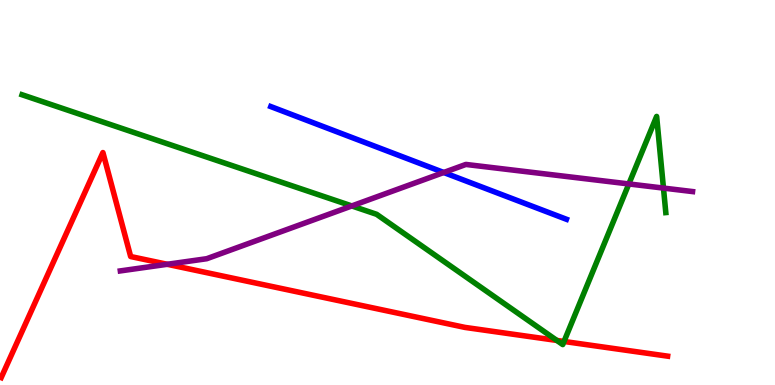[{'lines': ['blue', 'red'], 'intersections': []}, {'lines': ['green', 'red'], 'intersections': [{'x': 7.19, 'y': 1.16}, {'x': 7.28, 'y': 1.13}]}, {'lines': ['purple', 'red'], 'intersections': [{'x': 2.16, 'y': 3.14}]}, {'lines': ['blue', 'green'], 'intersections': []}, {'lines': ['blue', 'purple'], 'intersections': [{'x': 5.73, 'y': 5.52}]}, {'lines': ['green', 'purple'], 'intersections': [{'x': 4.54, 'y': 4.65}, {'x': 8.11, 'y': 5.22}, {'x': 8.56, 'y': 5.11}]}]